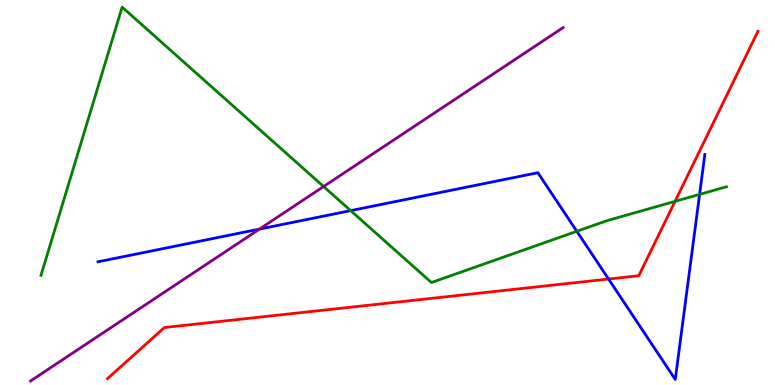[{'lines': ['blue', 'red'], 'intersections': [{'x': 7.85, 'y': 2.75}]}, {'lines': ['green', 'red'], 'intersections': [{'x': 8.71, 'y': 4.77}]}, {'lines': ['purple', 'red'], 'intersections': []}, {'lines': ['blue', 'green'], 'intersections': [{'x': 4.52, 'y': 4.53}, {'x': 7.44, 'y': 3.99}, {'x': 9.03, 'y': 4.95}]}, {'lines': ['blue', 'purple'], 'intersections': [{'x': 3.35, 'y': 4.05}]}, {'lines': ['green', 'purple'], 'intersections': [{'x': 4.18, 'y': 5.16}]}]